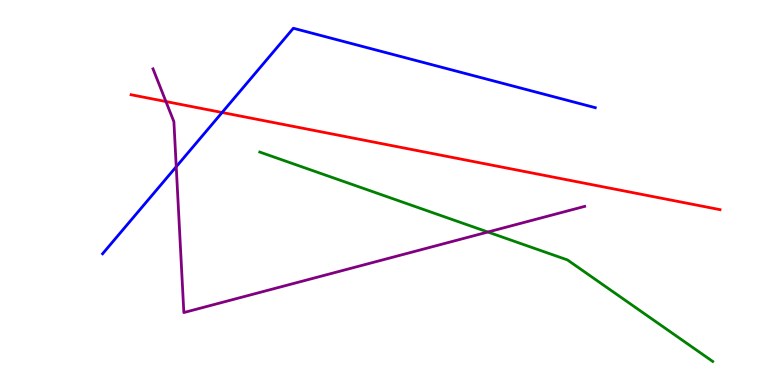[{'lines': ['blue', 'red'], 'intersections': [{'x': 2.87, 'y': 7.08}]}, {'lines': ['green', 'red'], 'intersections': []}, {'lines': ['purple', 'red'], 'intersections': [{'x': 2.14, 'y': 7.36}]}, {'lines': ['blue', 'green'], 'intersections': []}, {'lines': ['blue', 'purple'], 'intersections': [{'x': 2.27, 'y': 5.67}]}, {'lines': ['green', 'purple'], 'intersections': [{'x': 6.3, 'y': 3.97}]}]